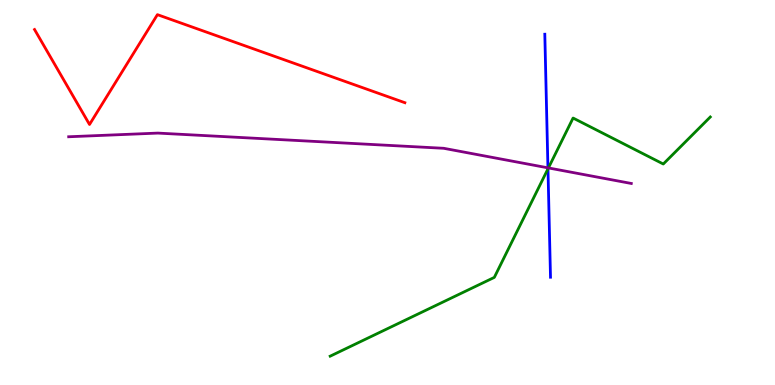[{'lines': ['blue', 'red'], 'intersections': []}, {'lines': ['green', 'red'], 'intersections': []}, {'lines': ['purple', 'red'], 'intersections': []}, {'lines': ['blue', 'green'], 'intersections': [{'x': 7.07, 'y': 5.61}]}, {'lines': ['blue', 'purple'], 'intersections': [{'x': 7.07, 'y': 5.64}]}, {'lines': ['green', 'purple'], 'intersections': [{'x': 7.08, 'y': 5.64}]}]